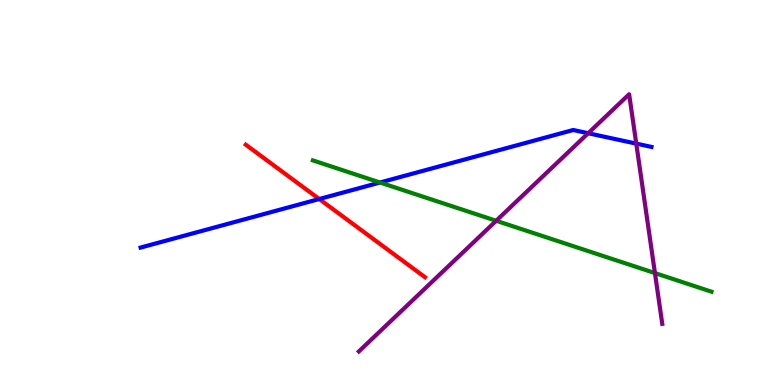[{'lines': ['blue', 'red'], 'intersections': [{'x': 4.12, 'y': 4.83}]}, {'lines': ['green', 'red'], 'intersections': []}, {'lines': ['purple', 'red'], 'intersections': []}, {'lines': ['blue', 'green'], 'intersections': [{'x': 4.9, 'y': 5.26}]}, {'lines': ['blue', 'purple'], 'intersections': [{'x': 7.59, 'y': 6.54}, {'x': 8.21, 'y': 6.27}]}, {'lines': ['green', 'purple'], 'intersections': [{'x': 6.4, 'y': 4.27}, {'x': 8.45, 'y': 2.91}]}]